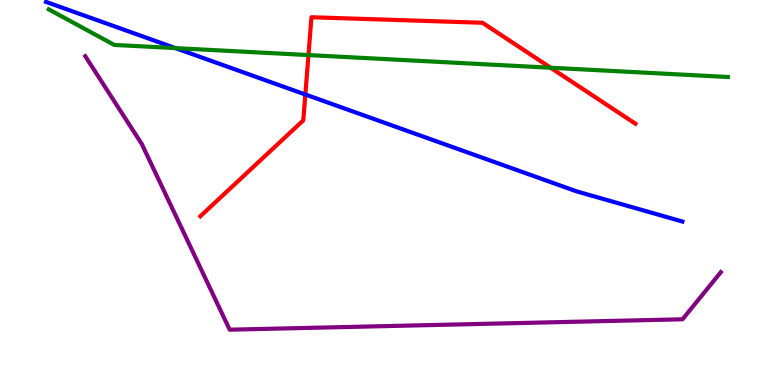[{'lines': ['blue', 'red'], 'intersections': [{'x': 3.94, 'y': 7.55}]}, {'lines': ['green', 'red'], 'intersections': [{'x': 3.98, 'y': 8.57}, {'x': 7.1, 'y': 8.24}]}, {'lines': ['purple', 'red'], 'intersections': []}, {'lines': ['blue', 'green'], 'intersections': [{'x': 2.26, 'y': 8.75}]}, {'lines': ['blue', 'purple'], 'intersections': []}, {'lines': ['green', 'purple'], 'intersections': []}]